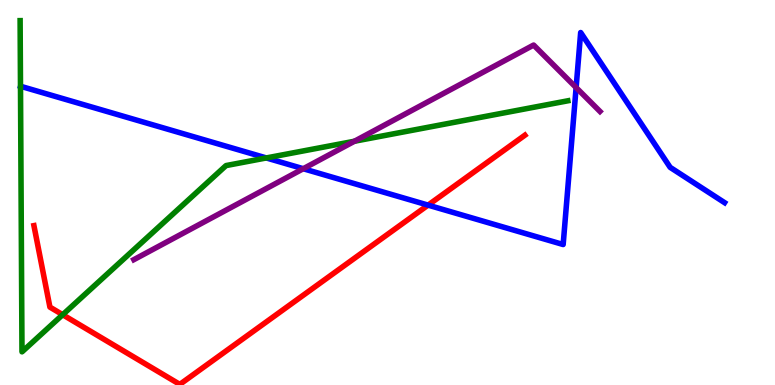[{'lines': ['blue', 'red'], 'intersections': [{'x': 5.52, 'y': 4.67}]}, {'lines': ['green', 'red'], 'intersections': [{'x': 0.809, 'y': 1.83}]}, {'lines': ['purple', 'red'], 'intersections': []}, {'lines': ['blue', 'green'], 'intersections': [{'x': 3.44, 'y': 5.9}]}, {'lines': ['blue', 'purple'], 'intersections': [{'x': 3.91, 'y': 5.62}, {'x': 7.43, 'y': 7.73}]}, {'lines': ['green', 'purple'], 'intersections': [{'x': 4.57, 'y': 6.33}]}]